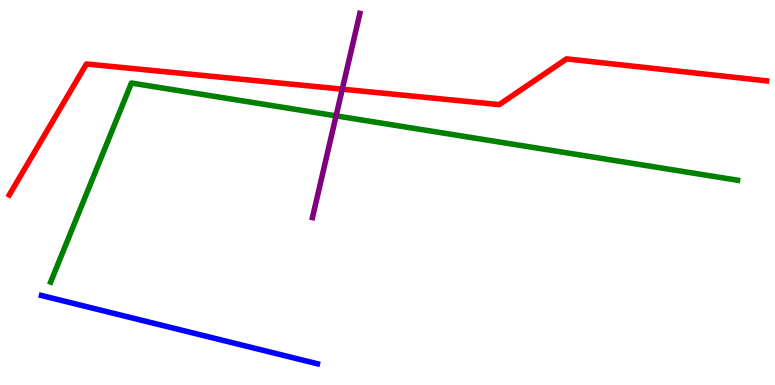[{'lines': ['blue', 'red'], 'intersections': []}, {'lines': ['green', 'red'], 'intersections': []}, {'lines': ['purple', 'red'], 'intersections': [{'x': 4.42, 'y': 7.68}]}, {'lines': ['blue', 'green'], 'intersections': []}, {'lines': ['blue', 'purple'], 'intersections': []}, {'lines': ['green', 'purple'], 'intersections': [{'x': 4.34, 'y': 6.99}]}]